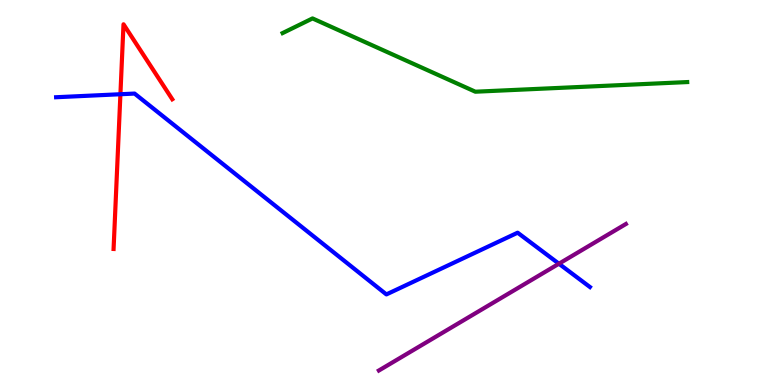[{'lines': ['blue', 'red'], 'intersections': [{'x': 1.55, 'y': 7.55}]}, {'lines': ['green', 'red'], 'intersections': []}, {'lines': ['purple', 'red'], 'intersections': []}, {'lines': ['blue', 'green'], 'intersections': []}, {'lines': ['blue', 'purple'], 'intersections': [{'x': 7.21, 'y': 3.15}]}, {'lines': ['green', 'purple'], 'intersections': []}]